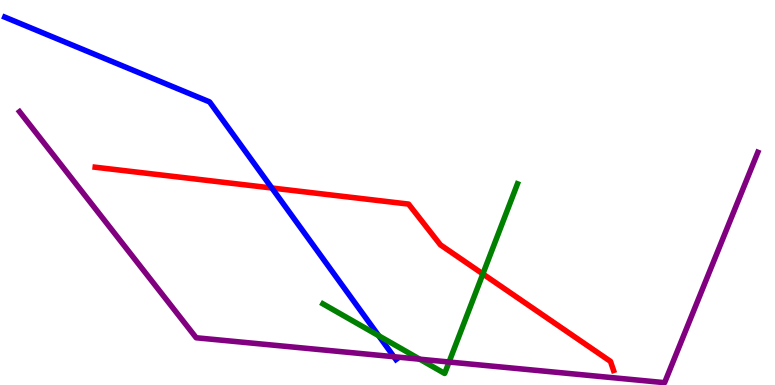[{'lines': ['blue', 'red'], 'intersections': [{'x': 3.51, 'y': 5.12}]}, {'lines': ['green', 'red'], 'intersections': [{'x': 6.23, 'y': 2.88}]}, {'lines': ['purple', 'red'], 'intersections': []}, {'lines': ['blue', 'green'], 'intersections': [{'x': 4.89, 'y': 1.28}]}, {'lines': ['blue', 'purple'], 'intersections': [{'x': 5.08, 'y': 0.735}]}, {'lines': ['green', 'purple'], 'intersections': [{'x': 5.42, 'y': 0.67}, {'x': 5.79, 'y': 0.597}]}]